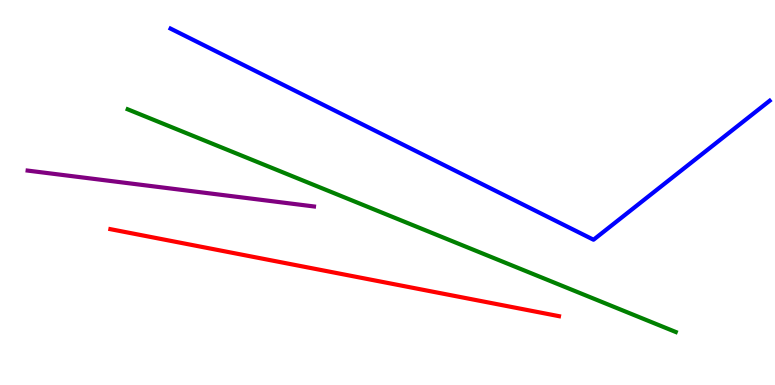[{'lines': ['blue', 'red'], 'intersections': []}, {'lines': ['green', 'red'], 'intersections': []}, {'lines': ['purple', 'red'], 'intersections': []}, {'lines': ['blue', 'green'], 'intersections': []}, {'lines': ['blue', 'purple'], 'intersections': []}, {'lines': ['green', 'purple'], 'intersections': []}]